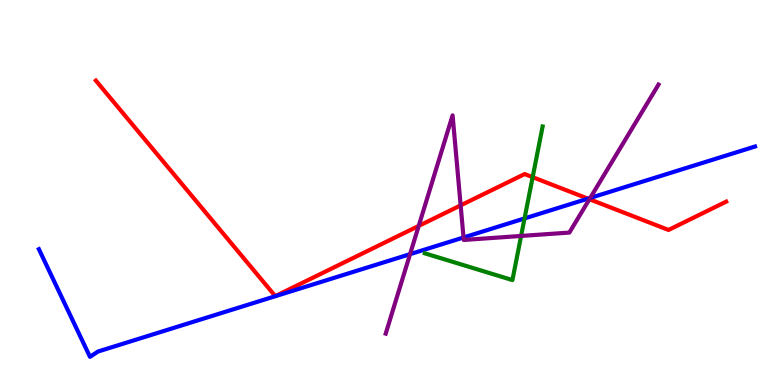[{'lines': ['blue', 'red'], 'intersections': [{'x': 7.59, 'y': 4.84}]}, {'lines': ['green', 'red'], 'intersections': [{'x': 6.87, 'y': 5.4}]}, {'lines': ['purple', 'red'], 'intersections': [{'x': 5.4, 'y': 4.13}, {'x': 5.94, 'y': 4.67}, {'x': 7.61, 'y': 4.83}]}, {'lines': ['blue', 'green'], 'intersections': [{'x': 6.77, 'y': 4.33}]}, {'lines': ['blue', 'purple'], 'intersections': [{'x': 5.29, 'y': 3.4}, {'x': 5.98, 'y': 3.83}, {'x': 7.62, 'y': 4.86}]}, {'lines': ['green', 'purple'], 'intersections': [{'x': 6.72, 'y': 3.87}]}]